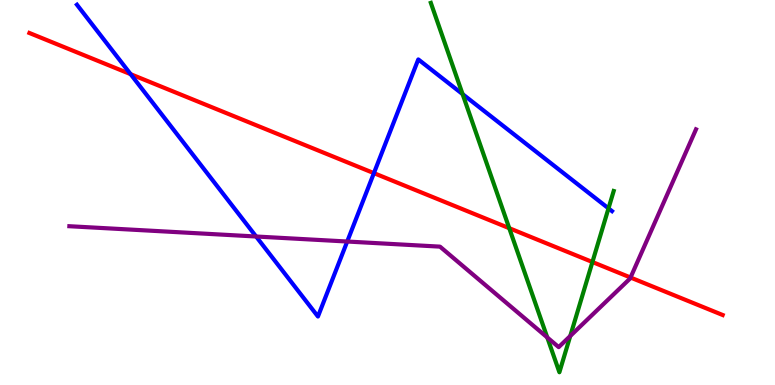[{'lines': ['blue', 'red'], 'intersections': [{'x': 1.69, 'y': 8.07}, {'x': 4.82, 'y': 5.5}]}, {'lines': ['green', 'red'], 'intersections': [{'x': 6.57, 'y': 4.07}, {'x': 7.64, 'y': 3.19}]}, {'lines': ['purple', 'red'], 'intersections': [{'x': 8.14, 'y': 2.79}]}, {'lines': ['blue', 'green'], 'intersections': [{'x': 5.97, 'y': 7.56}, {'x': 7.85, 'y': 4.59}]}, {'lines': ['blue', 'purple'], 'intersections': [{'x': 3.3, 'y': 3.86}, {'x': 4.48, 'y': 3.73}]}, {'lines': ['green', 'purple'], 'intersections': [{'x': 7.06, 'y': 1.24}, {'x': 7.36, 'y': 1.27}]}]